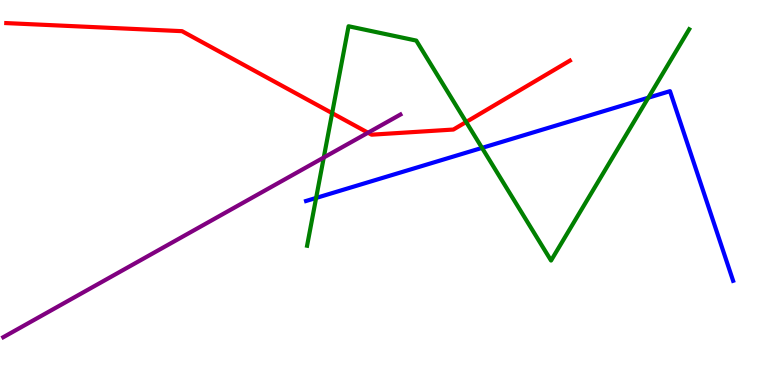[{'lines': ['blue', 'red'], 'intersections': []}, {'lines': ['green', 'red'], 'intersections': [{'x': 4.29, 'y': 7.06}, {'x': 6.01, 'y': 6.83}]}, {'lines': ['purple', 'red'], 'intersections': [{'x': 4.75, 'y': 6.55}]}, {'lines': ['blue', 'green'], 'intersections': [{'x': 4.08, 'y': 4.86}, {'x': 6.22, 'y': 6.16}, {'x': 8.37, 'y': 7.46}]}, {'lines': ['blue', 'purple'], 'intersections': []}, {'lines': ['green', 'purple'], 'intersections': [{'x': 4.18, 'y': 5.91}]}]